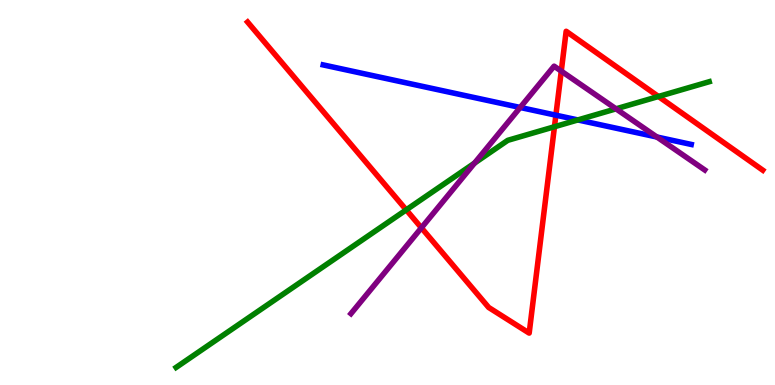[{'lines': ['blue', 'red'], 'intersections': [{'x': 7.17, 'y': 7.01}]}, {'lines': ['green', 'red'], 'intersections': [{'x': 5.24, 'y': 4.55}, {'x': 7.15, 'y': 6.71}, {'x': 8.5, 'y': 7.49}]}, {'lines': ['purple', 'red'], 'intersections': [{'x': 5.44, 'y': 4.08}, {'x': 7.24, 'y': 8.15}]}, {'lines': ['blue', 'green'], 'intersections': [{'x': 7.46, 'y': 6.88}]}, {'lines': ['blue', 'purple'], 'intersections': [{'x': 6.71, 'y': 7.21}, {'x': 8.48, 'y': 6.44}]}, {'lines': ['green', 'purple'], 'intersections': [{'x': 6.12, 'y': 5.76}, {'x': 7.95, 'y': 7.17}]}]